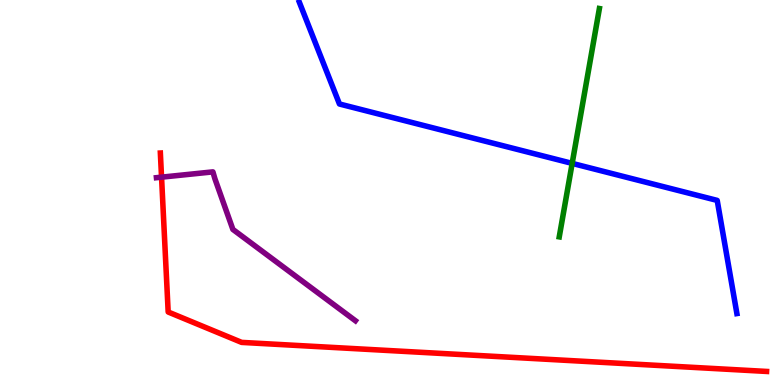[{'lines': ['blue', 'red'], 'intersections': []}, {'lines': ['green', 'red'], 'intersections': []}, {'lines': ['purple', 'red'], 'intersections': [{'x': 2.08, 'y': 5.4}]}, {'lines': ['blue', 'green'], 'intersections': [{'x': 7.38, 'y': 5.76}]}, {'lines': ['blue', 'purple'], 'intersections': []}, {'lines': ['green', 'purple'], 'intersections': []}]